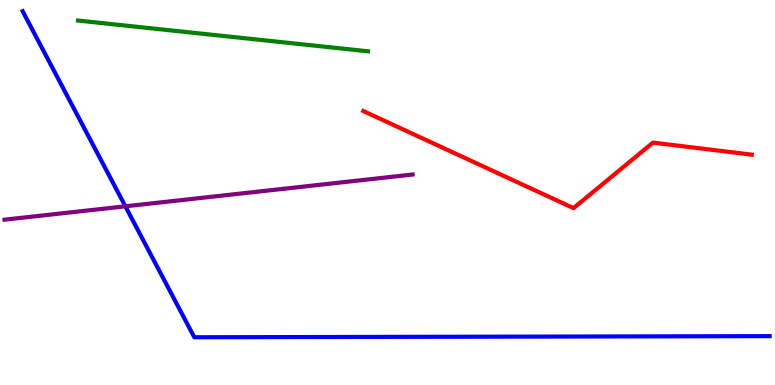[{'lines': ['blue', 'red'], 'intersections': []}, {'lines': ['green', 'red'], 'intersections': []}, {'lines': ['purple', 'red'], 'intersections': []}, {'lines': ['blue', 'green'], 'intersections': []}, {'lines': ['blue', 'purple'], 'intersections': [{'x': 1.62, 'y': 4.64}]}, {'lines': ['green', 'purple'], 'intersections': []}]